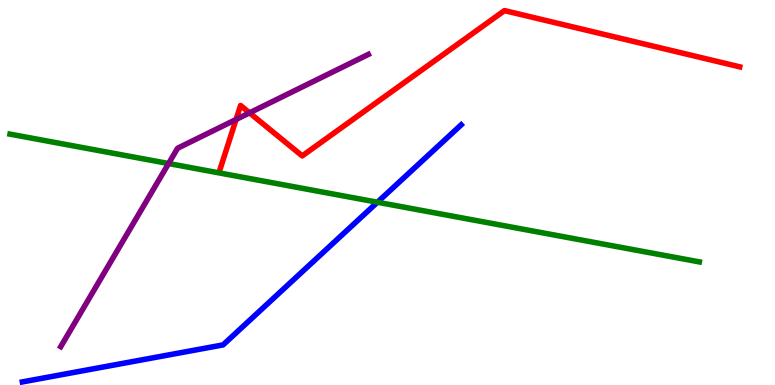[{'lines': ['blue', 'red'], 'intersections': []}, {'lines': ['green', 'red'], 'intersections': []}, {'lines': ['purple', 'red'], 'intersections': [{'x': 3.05, 'y': 6.9}, {'x': 3.22, 'y': 7.07}]}, {'lines': ['blue', 'green'], 'intersections': [{'x': 4.87, 'y': 4.75}]}, {'lines': ['blue', 'purple'], 'intersections': []}, {'lines': ['green', 'purple'], 'intersections': [{'x': 2.18, 'y': 5.75}]}]